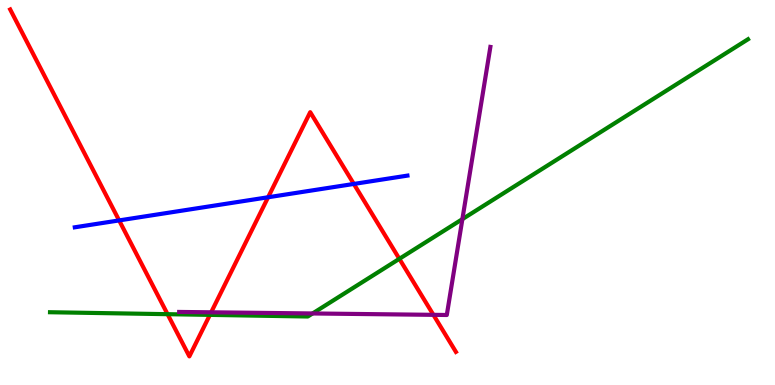[{'lines': ['blue', 'red'], 'intersections': [{'x': 1.54, 'y': 4.28}, {'x': 3.46, 'y': 4.88}, {'x': 4.57, 'y': 5.22}]}, {'lines': ['green', 'red'], 'intersections': [{'x': 2.16, 'y': 1.84}, {'x': 2.71, 'y': 1.82}, {'x': 5.15, 'y': 3.28}]}, {'lines': ['purple', 'red'], 'intersections': [{'x': 2.72, 'y': 1.89}, {'x': 5.59, 'y': 1.82}]}, {'lines': ['blue', 'green'], 'intersections': []}, {'lines': ['blue', 'purple'], 'intersections': []}, {'lines': ['green', 'purple'], 'intersections': [{'x': 4.03, 'y': 1.86}, {'x': 5.97, 'y': 4.31}]}]